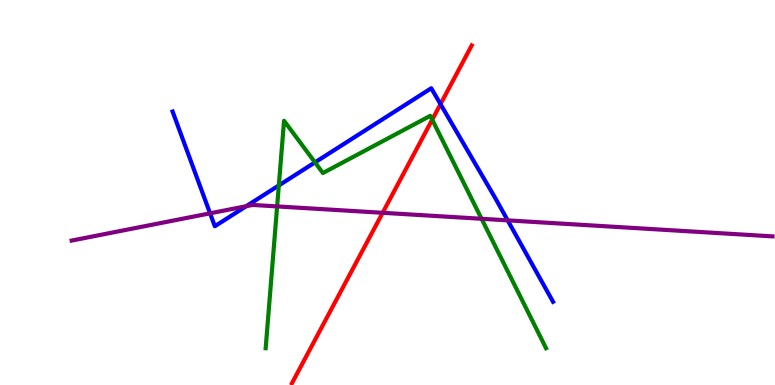[{'lines': ['blue', 'red'], 'intersections': [{'x': 5.68, 'y': 7.3}]}, {'lines': ['green', 'red'], 'intersections': [{'x': 5.58, 'y': 6.89}]}, {'lines': ['purple', 'red'], 'intersections': [{'x': 4.94, 'y': 4.47}]}, {'lines': ['blue', 'green'], 'intersections': [{'x': 3.6, 'y': 5.18}, {'x': 4.06, 'y': 5.78}]}, {'lines': ['blue', 'purple'], 'intersections': [{'x': 2.71, 'y': 4.46}, {'x': 3.18, 'y': 4.64}, {'x': 6.55, 'y': 4.28}]}, {'lines': ['green', 'purple'], 'intersections': [{'x': 3.58, 'y': 4.64}, {'x': 6.21, 'y': 4.32}]}]